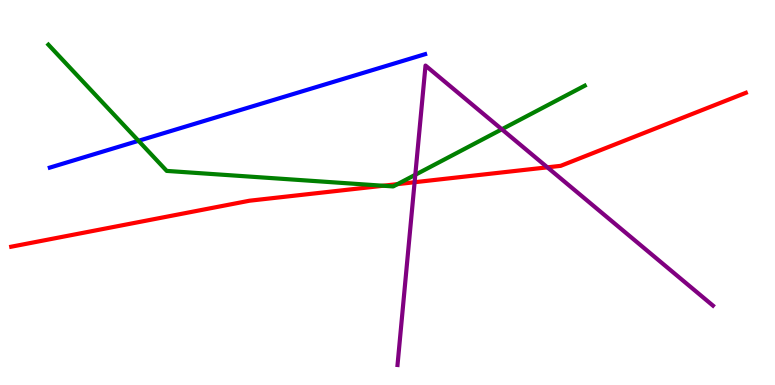[{'lines': ['blue', 'red'], 'intersections': []}, {'lines': ['green', 'red'], 'intersections': [{'x': 4.94, 'y': 5.18}, {'x': 5.13, 'y': 5.22}]}, {'lines': ['purple', 'red'], 'intersections': [{'x': 5.35, 'y': 5.27}, {'x': 7.06, 'y': 5.65}]}, {'lines': ['blue', 'green'], 'intersections': [{'x': 1.79, 'y': 6.34}]}, {'lines': ['blue', 'purple'], 'intersections': []}, {'lines': ['green', 'purple'], 'intersections': [{'x': 5.36, 'y': 5.46}, {'x': 6.48, 'y': 6.64}]}]